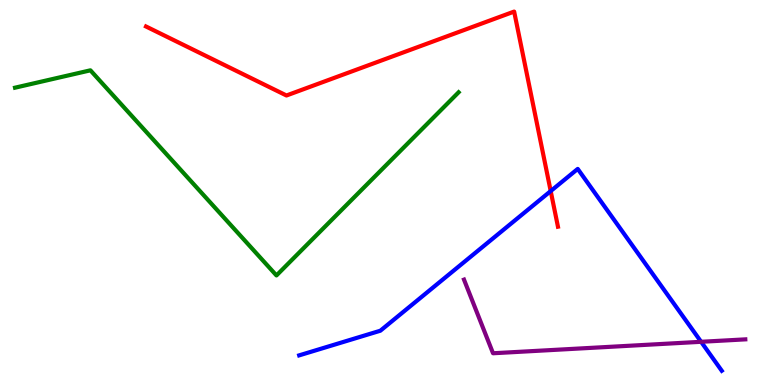[{'lines': ['blue', 'red'], 'intersections': [{'x': 7.11, 'y': 5.04}]}, {'lines': ['green', 'red'], 'intersections': []}, {'lines': ['purple', 'red'], 'intersections': []}, {'lines': ['blue', 'green'], 'intersections': []}, {'lines': ['blue', 'purple'], 'intersections': [{'x': 9.05, 'y': 1.12}]}, {'lines': ['green', 'purple'], 'intersections': []}]